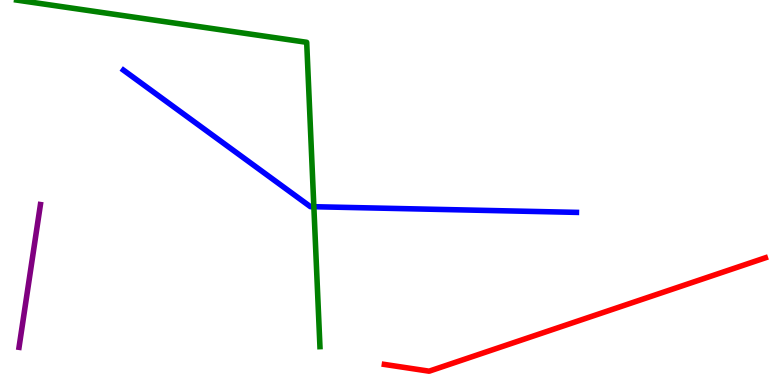[{'lines': ['blue', 'red'], 'intersections': []}, {'lines': ['green', 'red'], 'intersections': []}, {'lines': ['purple', 'red'], 'intersections': []}, {'lines': ['blue', 'green'], 'intersections': [{'x': 4.05, 'y': 4.63}]}, {'lines': ['blue', 'purple'], 'intersections': []}, {'lines': ['green', 'purple'], 'intersections': []}]